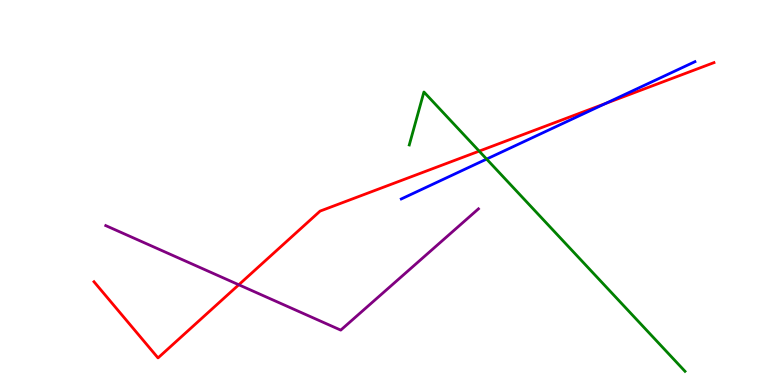[{'lines': ['blue', 'red'], 'intersections': [{'x': 7.81, 'y': 7.31}]}, {'lines': ['green', 'red'], 'intersections': [{'x': 6.18, 'y': 6.07}]}, {'lines': ['purple', 'red'], 'intersections': [{'x': 3.08, 'y': 2.6}]}, {'lines': ['blue', 'green'], 'intersections': [{'x': 6.28, 'y': 5.87}]}, {'lines': ['blue', 'purple'], 'intersections': []}, {'lines': ['green', 'purple'], 'intersections': []}]